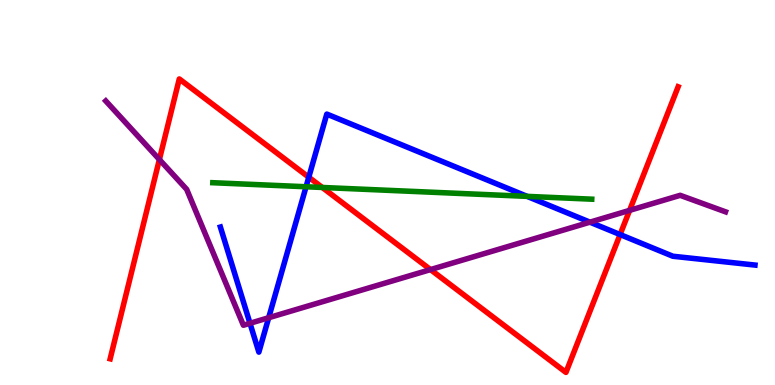[{'lines': ['blue', 'red'], 'intersections': [{'x': 3.98, 'y': 5.4}, {'x': 8.0, 'y': 3.91}]}, {'lines': ['green', 'red'], 'intersections': [{'x': 4.16, 'y': 5.13}]}, {'lines': ['purple', 'red'], 'intersections': [{'x': 2.06, 'y': 5.86}, {'x': 5.55, 'y': 3.0}, {'x': 8.12, 'y': 4.54}]}, {'lines': ['blue', 'green'], 'intersections': [{'x': 3.95, 'y': 5.15}, {'x': 6.8, 'y': 4.9}]}, {'lines': ['blue', 'purple'], 'intersections': [{'x': 3.23, 'y': 1.6}, {'x': 3.47, 'y': 1.75}, {'x': 7.61, 'y': 4.23}]}, {'lines': ['green', 'purple'], 'intersections': []}]